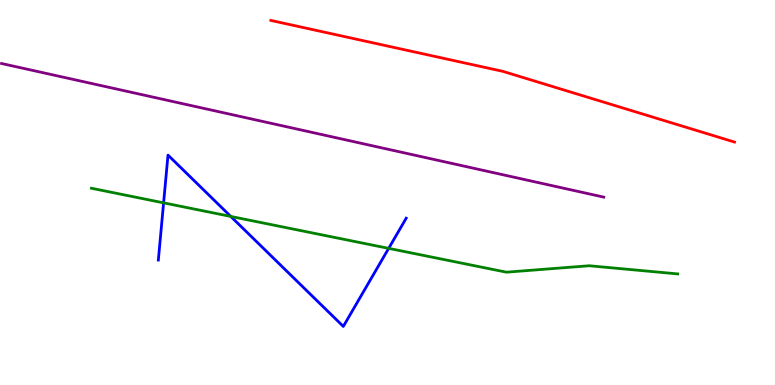[{'lines': ['blue', 'red'], 'intersections': []}, {'lines': ['green', 'red'], 'intersections': []}, {'lines': ['purple', 'red'], 'intersections': []}, {'lines': ['blue', 'green'], 'intersections': [{'x': 2.11, 'y': 4.73}, {'x': 2.98, 'y': 4.38}, {'x': 5.02, 'y': 3.55}]}, {'lines': ['blue', 'purple'], 'intersections': []}, {'lines': ['green', 'purple'], 'intersections': []}]